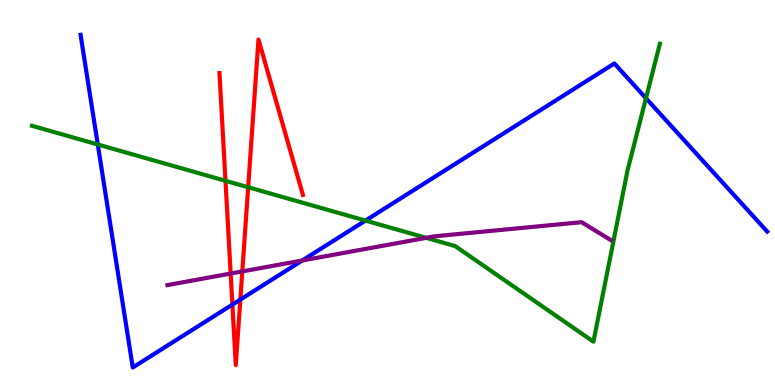[{'lines': ['blue', 'red'], 'intersections': [{'x': 3.0, 'y': 2.09}, {'x': 3.1, 'y': 2.22}]}, {'lines': ['green', 'red'], 'intersections': [{'x': 2.91, 'y': 5.3}, {'x': 3.2, 'y': 5.14}]}, {'lines': ['purple', 'red'], 'intersections': [{'x': 2.98, 'y': 2.89}, {'x': 3.13, 'y': 2.95}]}, {'lines': ['blue', 'green'], 'intersections': [{'x': 1.26, 'y': 6.25}, {'x': 4.72, 'y': 4.27}, {'x': 8.34, 'y': 7.45}]}, {'lines': ['blue', 'purple'], 'intersections': [{'x': 3.9, 'y': 3.23}]}, {'lines': ['green', 'purple'], 'intersections': [{'x': 5.5, 'y': 3.82}]}]